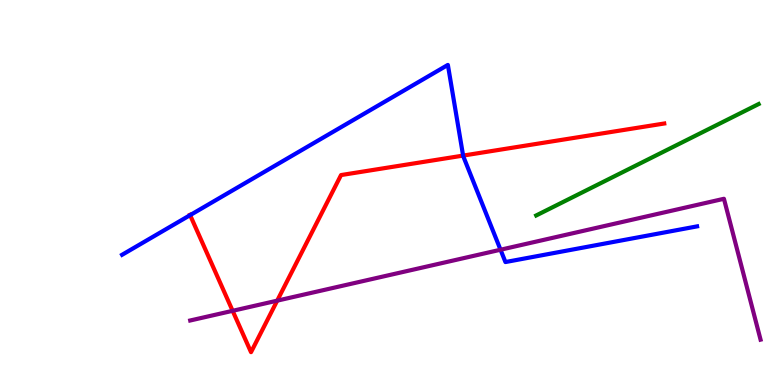[{'lines': ['blue', 'red'], 'intersections': [{'x': 2.45, 'y': 4.41}, {'x': 5.98, 'y': 5.96}]}, {'lines': ['green', 'red'], 'intersections': []}, {'lines': ['purple', 'red'], 'intersections': [{'x': 3.0, 'y': 1.93}, {'x': 3.58, 'y': 2.19}]}, {'lines': ['blue', 'green'], 'intersections': []}, {'lines': ['blue', 'purple'], 'intersections': [{'x': 6.46, 'y': 3.51}]}, {'lines': ['green', 'purple'], 'intersections': []}]